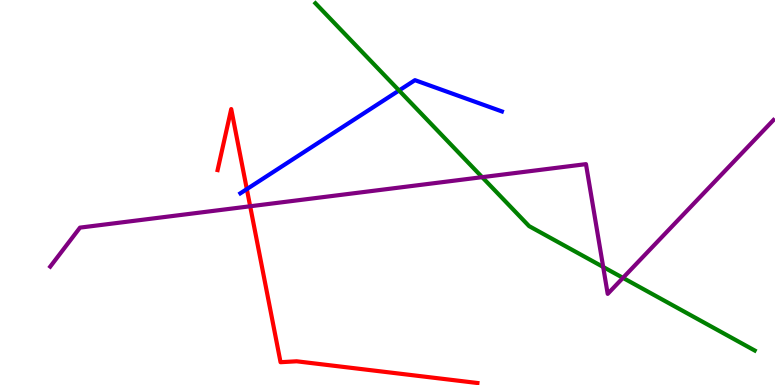[{'lines': ['blue', 'red'], 'intersections': [{'x': 3.18, 'y': 5.09}]}, {'lines': ['green', 'red'], 'intersections': []}, {'lines': ['purple', 'red'], 'intersections': [{'x': 3.23, 'y': 4.64}]}, {'lines': ['blue', 'green'], 'intersections': [{'x': 5.15, 'y': 7.65}]}, {'lines': ['blue', 'purple'], 'intersections': []}, {'lines': ['green', 'purple'], 'intersections': [{'x': 6.22, 'y': 5.4}, {'x': 7.78, 'y': 3.07}, {'x': 8.04, 'y': 2.78}]}]